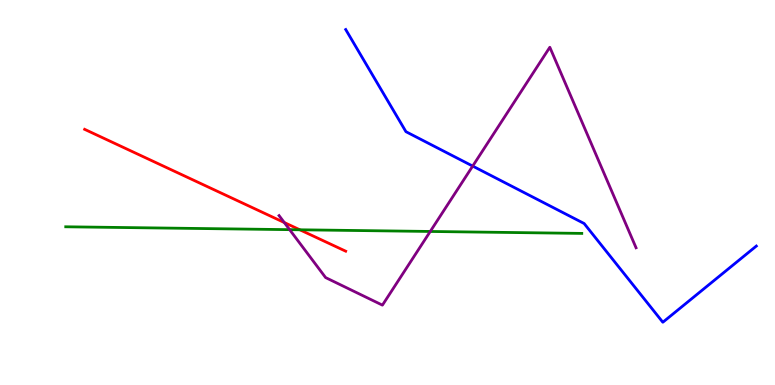[{'lines': ['blue', 'red'], 'intersections': []}, {'lines': ['green', 'red'], 'intersections': [{'x': 3.87, 'y': 4.03}]}, {'lines': ['purple', 'red'], 'intersections': [{'x': 3.67, 'y': 4.22}]}, {'lines': ['blue', 'green'], 'intersections': []}, {'lines': ['blue', 'purple'], 'intersections': [{'x': 6.1, 'y': 5.69}]}, {'lines': ['green', 'purple'], 'intersections': [{'x': 3.74, 'y': 4.03}, {'x': 5.55, 'y': 3.99}]}]